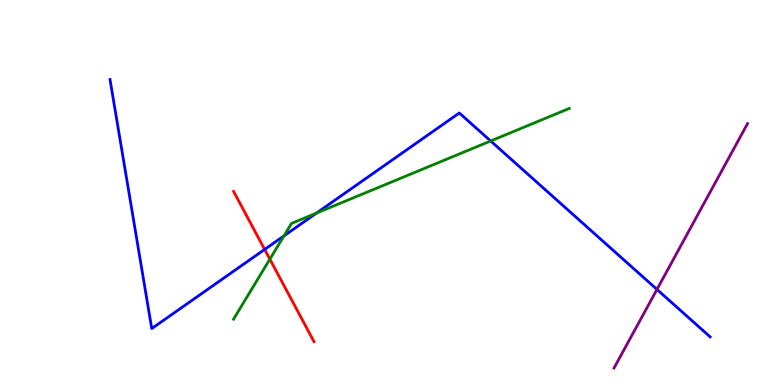[{'lines': ['blue', 'red'], 'intersections': [{'x': 3.41, 'y': 3.52}]}, {'lines': ['green', 'red'], 'intersections': [{'x': 3.48, 'y': 3.27}]}, {'lines': ['purple', 'red'], 'intersections': []}, {'lines': ['blue', 'green'], 'intersections': [{'x': 3.66, 'y': 3.87}, {'x': 4.08, 'y': 4.47}, {'x': 6.33, 'y': 6.34}]}, {'lines': ['blue', 'purple'], 'intersections': [{'x': 8.48, 'y': 2.48}]}, {'lines': ['green', 'purple'], 'intersections': []}]